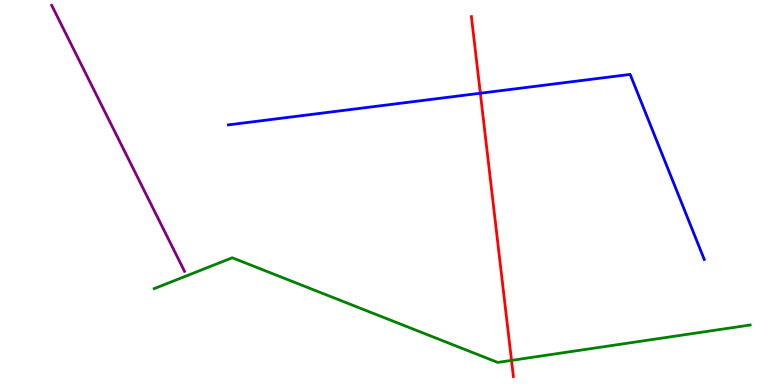[{'lines': ['blue', 'red'], 'intersections': [{'x': 6.2, 'y': 7.58}]}, {'lines': ['green', 'red'], 'intersections': [{'x': 6.6, 'y': 0.639}]}, {'lines': ['purple', 'red'], 'intersections': []}, {'lines': ['blue', 'green'], 'intersections': []}, {'lines': ['blue', 'purple'], 'intersections': []}, {'lines': ['green', 'purple'], 'intersections': []}]